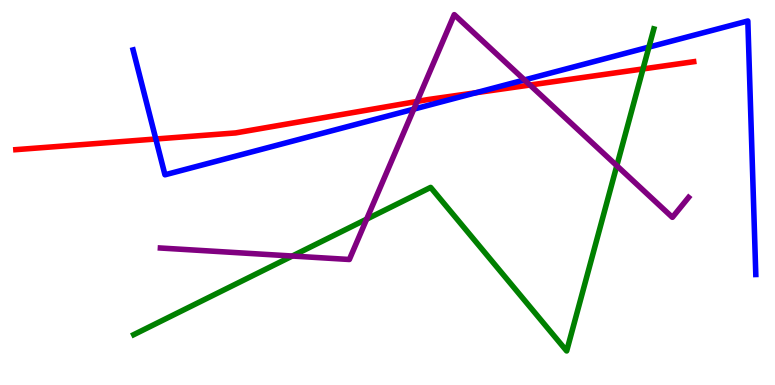[{'lines': ['blue', 'red'], 'intersections': [{'x': 2.01, 'y': 6.39}, {'x': 6.14, 'y': 7.59}]}, {'lines': ['green', 'red'], 'intersections': [{'x': 8.3, 'y': 8.21}]}, {'lines': ['purple', 'red'], 'intersections': [{'x': 5.38, 'y': 7.36}, {'x': 6.84, 'y': 7.79}]}, {'lines': ['blue', 'green'], 'intersections': [{'x': 8.37, 'y': 8.78}]}, {'lines': ['blue', 'purple'], 'intersections': [{'x': 5.34, 'y': 7.17}, {'x': 6.77, 'y': 7.92}]}, {'lines': ['green', 'purple'], 'intersections': [{'x': 3.77, 'y': 3.35}, {'x': 4.73, 'y': 4.31}, {'x': 7.96, 'y': 5.7}]}]